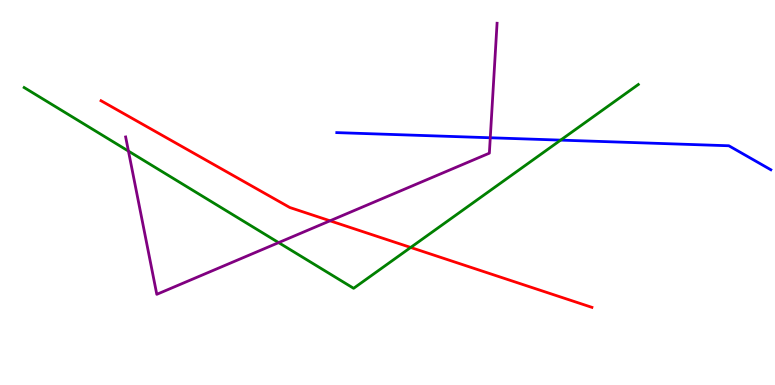[{'lines': ['blue', 'red'], 'intersections': []}, {'lines': ['green', 'red'], 'intersections': [{'x': 5.3, 'y': 3.57}]}, {'lines': ['purple', 'red'], 'intersections': [{'x': 4.26, 'y': 4.26}]}, {'lines': ['blue', 'green'], 'intersections': [{'x': 7.23, 'y': 6.36}]}, {'lines': ['blue', 'purple'], 'intersections': [{'x': 6.33, 'y': 6.42}]}, {'lines': ['green', 'purple'], 'intersections': [{'x': 1.66, 'y': 6.08}, {'x': 3.6, 'y': 3.7}]}]